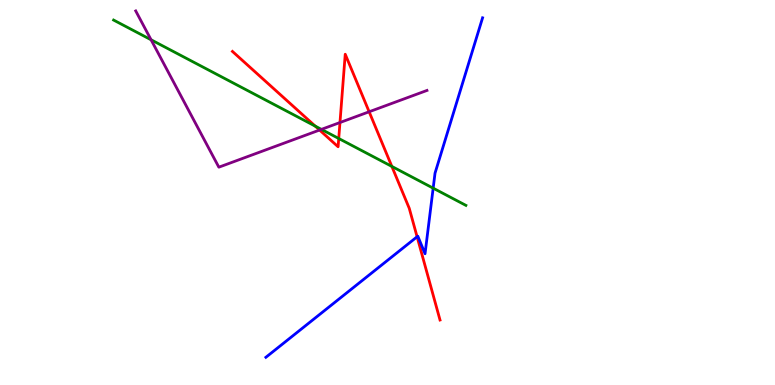[{'lines': ['blue', 'red'], 'intersections': [{'x': 5.38, 'y': 3.85}]}, {'lines': ['green', 'red'], 'intersections': [{'x': 4.07, 'y': 6.72}, {'x': 4.37, 'y': 6.4}, {'x': 5.06, 'y': 5.68}]}, {'lines': ['purple', 'red'], 'intersections': [{'x': 4.12, 'y': 6.62}, {'x': 4.39, 'y': 6.82}, {'x': 4.76, 'y': 7.1}]}, {'lines': ['blue', 'green'], 'intersections': [{'x': 5.59, 'y': 5.11}]}, {'lines': ['blue', 'purple'], 'intersections': []}, {'lines': ['green', 'purple'], 'intersections': [{'x': 1.95, 'y': 8.97}, {'x': 4.15, 'y': 6.64}]}]